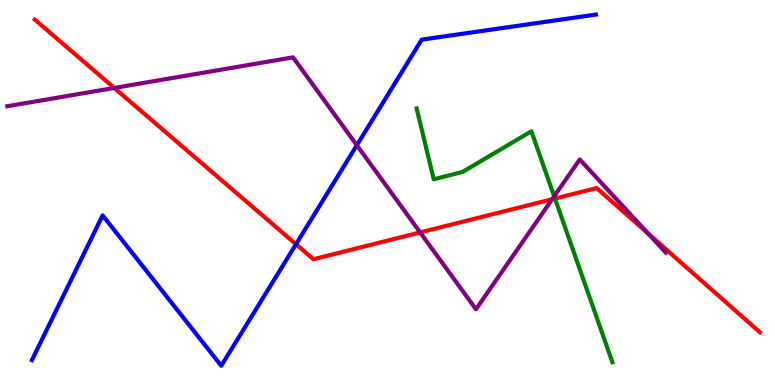[{'lines': ['blue', 'red'], 'intersections': [{'x': 3.82, 'y': 3.66}]}, {'lines': ['green', 'red'], 'intersections': [{'x': 7.16, 'y': 4.84}]}, {'lines': ['purple', 'red'], 'intersections': [{'x': 1.47, 'y': 7.72}, {'x': 5.42, 'y': 3.96}, {'x': 7.12, 'y': 4.82}, {'x': 8.36, 'y': 3.93}]}, {'lines': ['blue', 'green'], 'intersections': []}, {'lines': ['blue', 'purple'], 'intersections': [{'x': 4.6, 'y': 6.23}]}, {'lines': ['green', 'purple'], 'intersections': [{'x': 7.15, 'y': 4.9}]}]